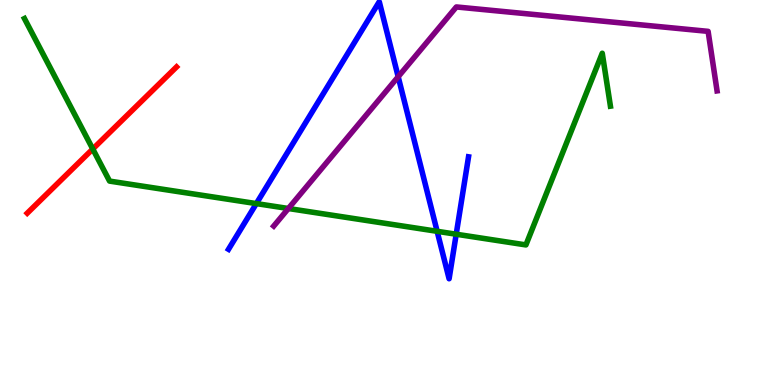[{'lines': ['blue', 'red'], 'intersections': []}, {'lines': ['green', 'red'], 'intersections': [{'x': 1.2, 'y': 6.13}]}, {'lines': ['purple', 'red'], 'intersections': []}, {'lines': ['blue', 'green'], 'intersections': [{'x': 3.31, 'y': 4.71}, {'x': 5.64, 'y': 3.99}, {'x': 5.89, 'y': 3.92}]}, {'lines': ['blue', 'purple'], 'intersections': [{'x': 5.14, 'y': 8.01}]}, {'lines': ['green', 'purple'], 'intersections': [{'x': 3.72, 'y': 4.58}]}]